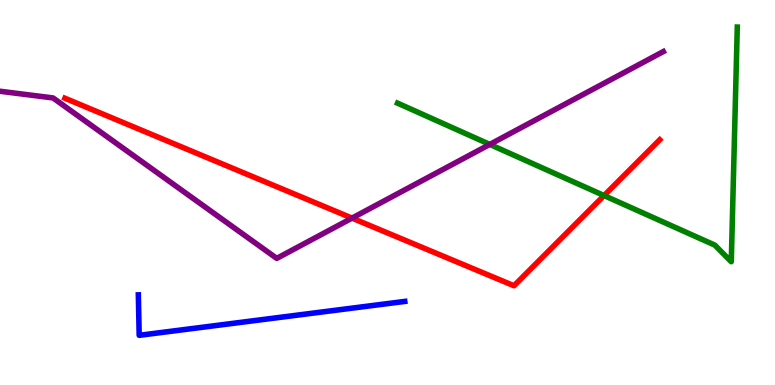[{'lines': ['blue', 'red'], 'intersections': []}, {'lines': ['green', 'red'], 'intersections': [{'x': 7.79, 'y': 4.92}]}, {'lines': ['purple', 'red'], 'intersections': [{'x': 4.54, 'y': 4.33}]}, {'lines': ['blue', 'green'], 'intersections': []}, {'lines': ['blue', 'purple'], 'intersections': []}, {'lines': ['green', 'purple'], 'intersections': [{'x': 6.32, 'y': 6.25}]}]